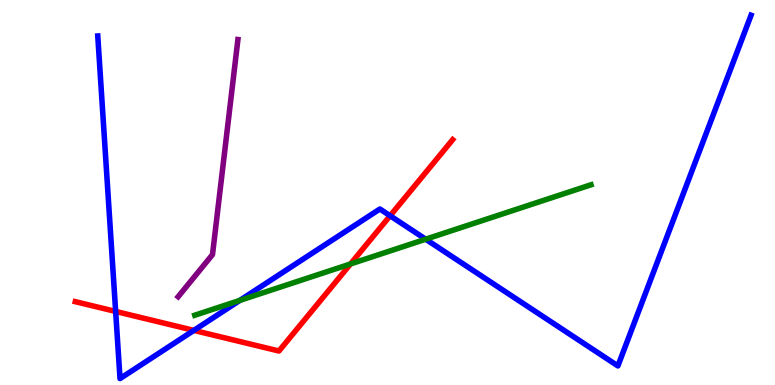[{'lines': ['blue', 'red'], 'intersections': [{'x': 1.49, 'y': 1.91}, {'x': 2.5, 'y': 1.42}, {'x': 5.03, 'y': 4.4}]}, {'lines': ['green', 'red'], 'intersections': [{'x': 4.52, 'y': 3.14}]}, {'lines': ['purple', 'red'], 'intersections': []}, {'lines': ['blue', 'green'], 'intersections': [{'x': 3.09, 'y': 2.2}, {'x': 5.49, 'y': 3.79}]}, {'lines': ['blue', 'purple'], 'intersections': []}, {'lines': ['green', 'purple'], 'intersections': []}]